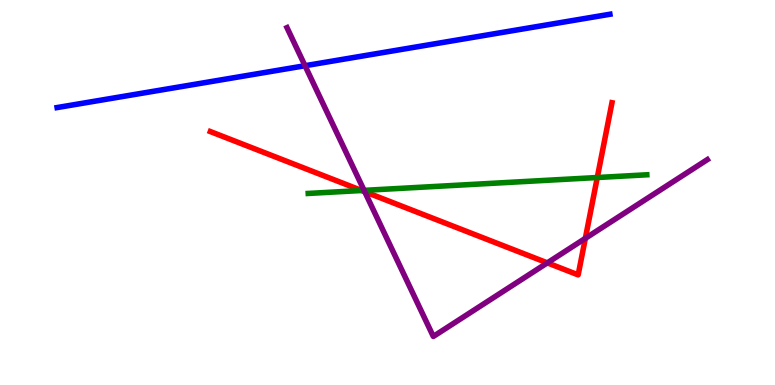[{'lines': ['blue', 'red'], 'intersections': []}, {'lines': ['green', 'red'], 'intersections': [{'x': 4.67, 'y': 5.05}, {'x': 7.71, 'y': 5.39}]}, {'lines': ['purple', 'red'], 'intersections': [{'x': 4.71, 'y': 5.02}, {'x': 7.06, 'y': 3.17}, {'x': 7.55, 'y': 3.81}]}, {'lines': ['blue', 'green'], 'intersections': []}, {'lines': ['blue', 'purple'], 'intersections': [{'x': 3.94, 'y': 8.29}]}, {'lines': ['green', 'purple'], 'intersections': [{'x': 4.7, 'y': 5.06}]}]